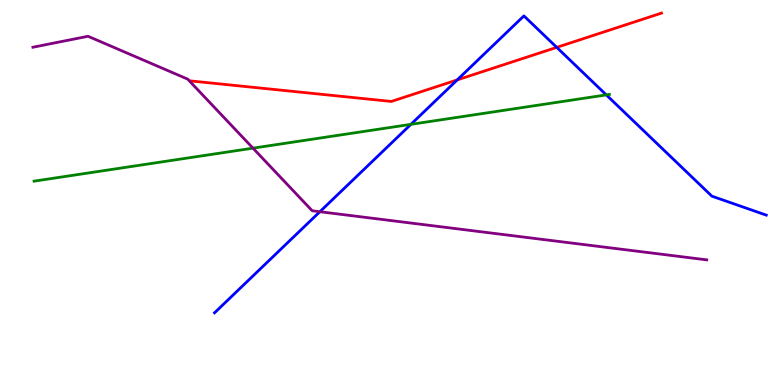[{'lines': ['blue', 'red'], 'intersections': [{'x': 5.9, 'y': 7.92}, {'x': 7.18, 'y': 8.77}]}, {'lines': ['green', 'red'], 'intersections': []}, {'lines': ['purple', 'red'], 'intersections': []}, {'lines': ['blue', 'green'], 'intersections': [{'x': 5.3, 'y': 6.77}, {'x': 7.82, 'y': 7.54}]}, {'lines': ['blue', 'purple'], 'intersections': [{'x': 4.13, 'y': 4.5}]}, {'lines': ['green', 'purple'], 'intersections': [{'x': 3.26, 'y': 6.15}]}]